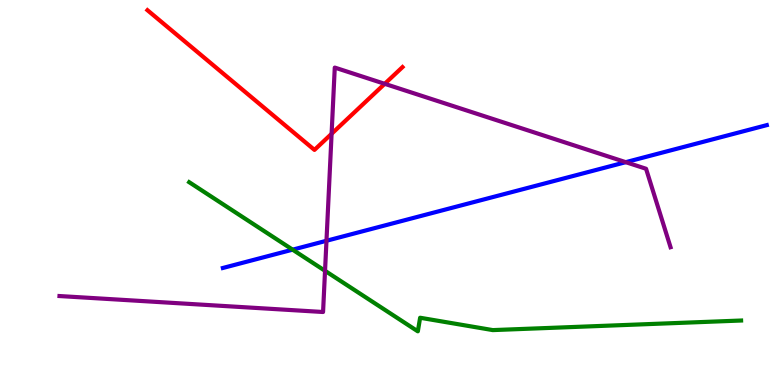[{'lines': ['blue', 'red'], 'intersections': []}, {'lines': ['green', 'red'], 'intersections': []}, {'lines': ['purple', 'red'], 'intersections': [{'x': 4.28, 'y': 6.52}, {'x': 4.96, 'y': 7.82}]}, {'lines': ['blue', 'green'], 'intersections': [{'x': 3.78, 'y': 3.52}]}, {'lines': ['blue', 'purple'], 'intersections': [{'x': 4.21, 'y': 3.75}, {'x': 8.07, 'y': 5.79}]}, {'lines': ['green', 'purple'], 'intersections': [{'x': 4.19, 'y': 2.97}]}]